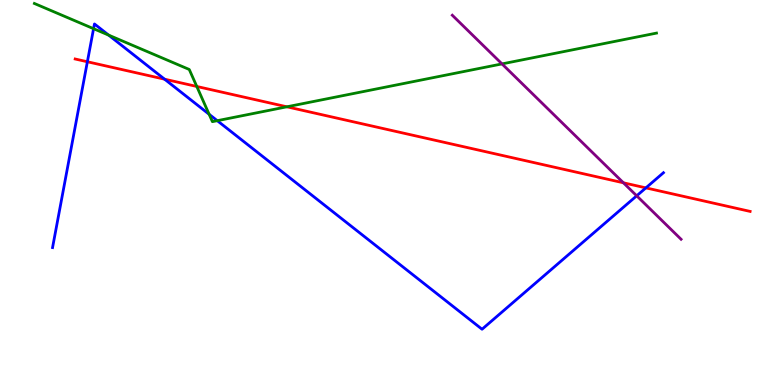[{'lines': ['blue', 'red'], 'intersections': [{'x': 1.13, 'y': 8.4}, {'x': 2.12, 'y': 7.94}, {'x': 8.33, 'y': 5.12}]}, {'lines': ['green', 'red'], 'intersections': [{'x': 2.54, 'y': 7.75}, {'x': 3.7, 'y': 7.23}]}, {'lines': ['purple', 'red'], 'intersections': [{'x': 8.04, 'y': 5.25}]}, {'lines': ['blue', 'green'], 'intersections': [{'x': 1.21, 'y': 9.25}, {'x': 1.4, 'y': 9.09}, {'x': 2.7, 'y': 7.03}, {'x': 2.8, 'y': 6.87}]}, {'lines': ['blue', 'purple'], 'intersections': [{'x': 8.22, 'y': 4.91}]}, {'lines': ['green', 'purple'], 'intersections': [{'x': 6.48, 'y': 8.34}]}]